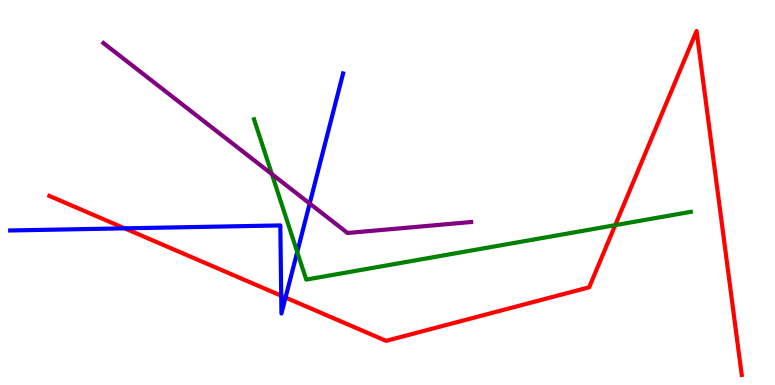[{'lines': ['blue', 'red'], 'intersections': [{'x': 1.61, 'y': 4.07}, {'x': 3.63, 'y': 2.32}, {'x': 3.68, 'y': 2.27}]}, {'lines': ['green', 'red'], 'intersections': [{'x': 7.94, 'y': 4.15}]}, {'lines': ['purple', 'red'], 'intersections': []}, {'lines': ['blue', 'green'], 'intersections': [{'x': 3.84, 'y': 3.46}]}, {'lines': ['blue', 'purple'], 'intersections': [{'x': 4.0, 'y': 4.71}]}, {'lines': ['green', 'purple'], 'intersections': [{'x': 3.51, 'y': 5.48}]}]